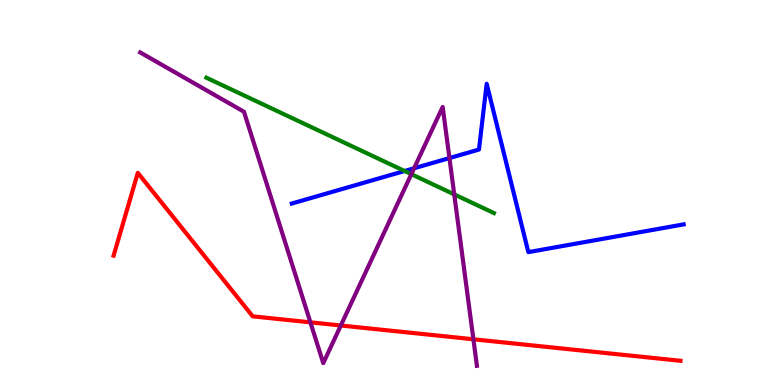[{'lines': ['blue', 'red'], 'intersections': []}, {'lines': ['green', 'red'], 'intersections': []}, {'lines': ['purple', 'red'], 'intersections': [{'x': 4.01, 'y': 1.63}, {'x': 4.4, 'y': 1.55}, {'x': 6.11, 'y': 1.19}]}, {'lines': ['blue', 'green'], 'intersections': [{'x': 5.22, 'y': 5.56}]}, {'lines': ['blue', 'purple'], 'intersections': [{'x': 5.34, 'y': 5.63}, {'x': 5.8, 'y': 5.89}]}, {'lines': ['green', 'purple'], 'intersections': [{'x': 5.31, 'y': 5.48}, {'x': 5.86, 'y': 4.95}]}]